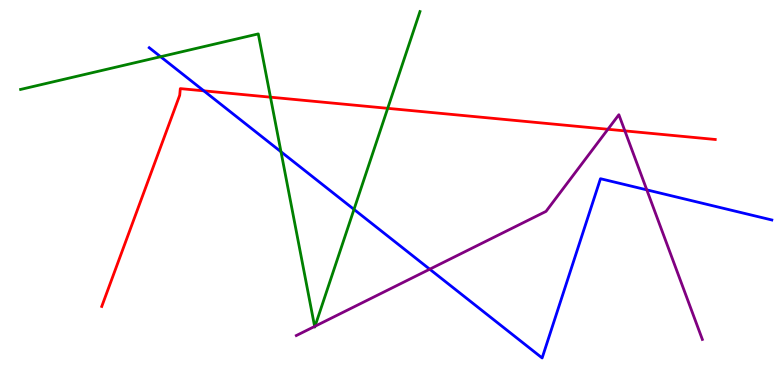[{'lines': ['blue', 'red'], 'intersections': [{'x': 2.63, 'y': 7.64}]}, {'lines': ['green', 'red'], 'intersections': [{'x': 3.49, 'y': 7.48}, {'x': 5.0, 'y': 7.19}]}, {'lines': ['purple', 'red'], 'intersections': [{'x': 7.84, 'y': 6.64}, {'x': 8.06, 'y': 6.6}]}, {'lines': ['blue', 'green'], 'intersections': [{'x': 2.07, 'y': 8.53}, {'x': 3.63, 'y': 6.06}, {'x': 4.57, 'y': 4.56}]}, {'lines': ['blue', 'purple'], 'intersections': [{'x': 5.54, 'y': 3.01}, {'x': 8.35, 'y': 5.07}]}, {'lines': ['green', 'purple'], 'intersections': [{'x': 4.06, 'y': 1.52}, {'x': 4.06, 'y': 1.53}]}]